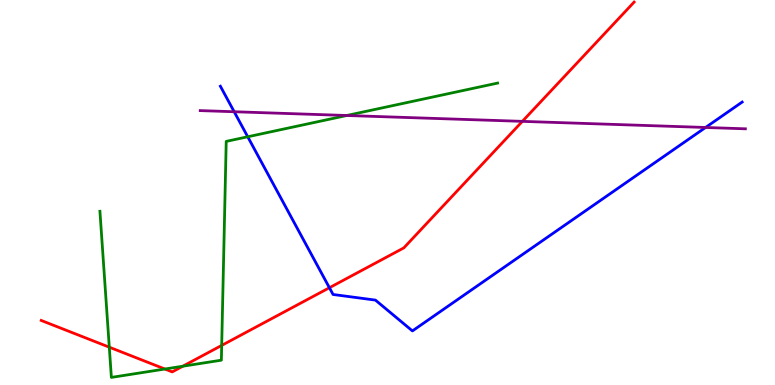[{'lines': ['blue', 'red'], 'intersections': [{'x': 4.25, 'y': 2.53}]}, {'lines': ['green', 'red'], 'intersections': [{'x': 1.41, 'y': 0.982}, {'x': 2.13, 'y': 0.415}, {'x': 2.36, 'y': 0.488}, {'x': 2.86, 'y': 1.03}]}, {'lines': ['purple', 'red'], 'intersections': [{'x': 6.74, 'y': 6.85}]}, {'lines': ['blue', 'green'], 'intersections': [{'x': 3.2, 'y': 6.45}]}, {'lines': ['blue', 'purple'], 'intersections': [{'x': 3.02, 'y': 7.1}, {'x': 9.1, 'y': 6.69}]}, {'lines': ['green', 'purple'], 'intersections': [{'x': 4.47, 'y': 7.0}]}]